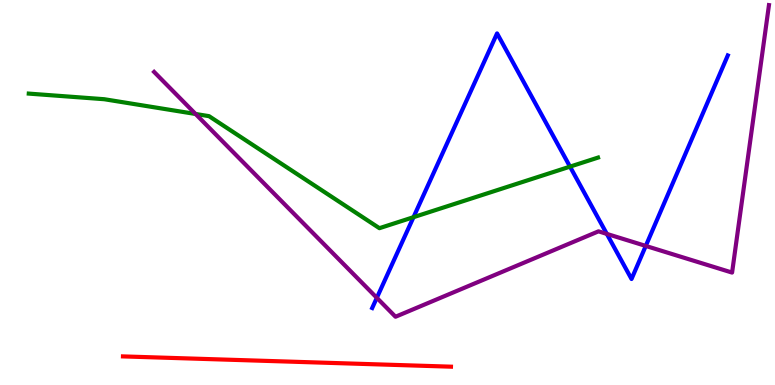[{'lines': ['blue', 'red'], 'intersections': []}, {'lines': ['green', 'red'], 'intersections': []}, {'lines': ['purple', 'red'], 'intersections': []}, {'lines': ['blue', 'green'], 'intersections': [{'x': 5.34, 'y': 4.36}, {'x': 7.35, 'y': 5.67}]}, {'lines': ['blue', 'purple'], 'intersections': [{'x': 4.86, 'y': 2.26}, {'x': 7.83, 'y': 3.92}, {'x': 8.33, 'y': 3.61}]}, {'lines': ['green', 'purple'], 'intersections': [{'x': 2.52, 'y': 7.04}]}]